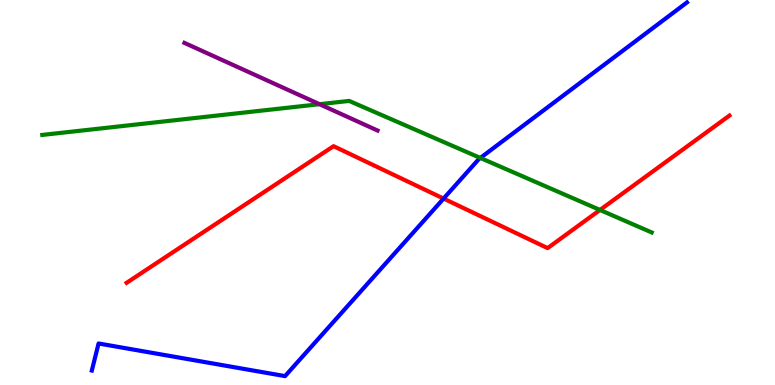[{'lines': ['blue', 'red'], 'intersections': [{'x': 5.72, 'y': 4.84}]}, {'lines': ['green', 'red'], 'intersections': [{'x': 7.74, 'y': 4.55}]}, {'lines': ['purple', 'red'], 'intersections': []}, {'lines': ['blue', 'green'], 'intersections': [{'x': 6.2, 'y': 5.9}]}, {'lines': ['blue', 'purple'], 'intersections': []}, {'lines': ['green', 'purple'], 'intersections': [{'x': 4.12, 'y': 7.29}]}]